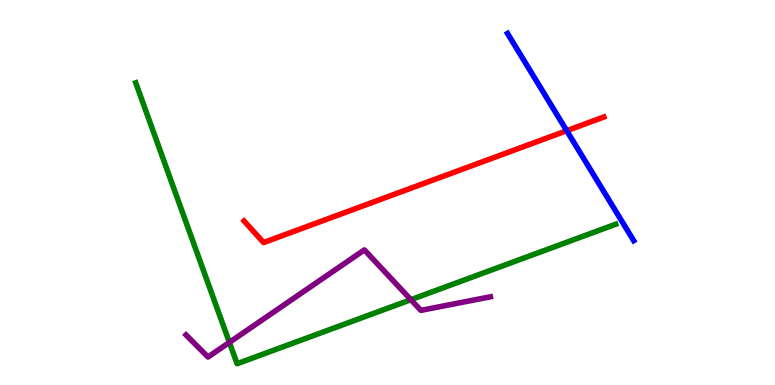[{'lines': ['blue', 'red'], 'intersections': [{'x': 7.31, 'y': 6.61}]}, {'lines': ['green', 'red'], 'intersections': []}, {'lines': ['purple', 'red'], 'intersections': []}, {'lines': ['blue', 'green'], 'intersections': []}, {'lines': ['blue', 'purple'], 'intersections': []}, {'lines': ['green', 'purple'], 'intersections': [{'x': 2.96, 'y': 1.11}, {'x': 5.3, 'y': 2.22}]}]